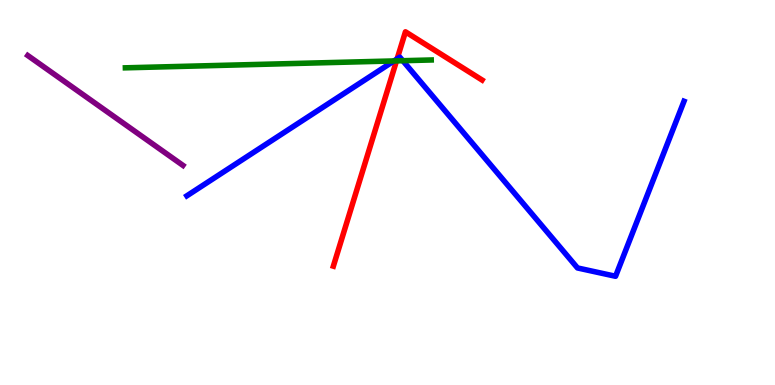[{'lines': ['blue', 'red'], 'intersections': [{'x': 5.12, 'y': 8.47}]}, {'lines': ['green', 'red'], 'intersections': [{'x': 5.12, 'y': 8.42}]}, {'lines': ['purple', 'red'], 'intersections': []}, {'lines': ['blue', 'green'], 'intersections': [{'x': 5.08, 'y': 8.42}, {'x': 5.2, 'y': 8.42}]}, {'lines': ['blue', 'purple'], 'intersections': []}, {'lines': ['green', 'purple'], 'intersections': []}]